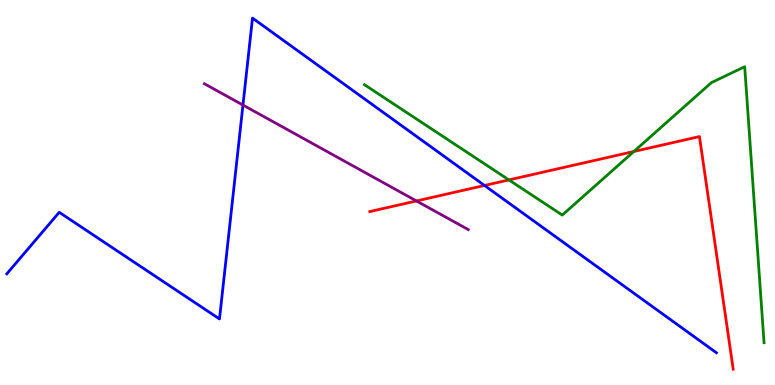[{'lines': ['blue', 'red'], 'intersections': [{'x': 6.25, 'y': 5.18}]}, {'lines': ['green', 'red'], 'intersections': [{'x': 6.57, 'y': 5.33}, {'x': 8.18, 'y': 6.07}]}, {'lines': ['purple', 'red'], 'intersections': [{'x': 5.37, 'y': 4.78}]}, {'lines': ['blue', 'green'], 'intersections': []}, {'lines': ['blue', 'purple'], 'intersections': [{'x': 3.13, 'y': 7.27}]}, {'lines': ['green', 'purple'], 'intersections': []}]